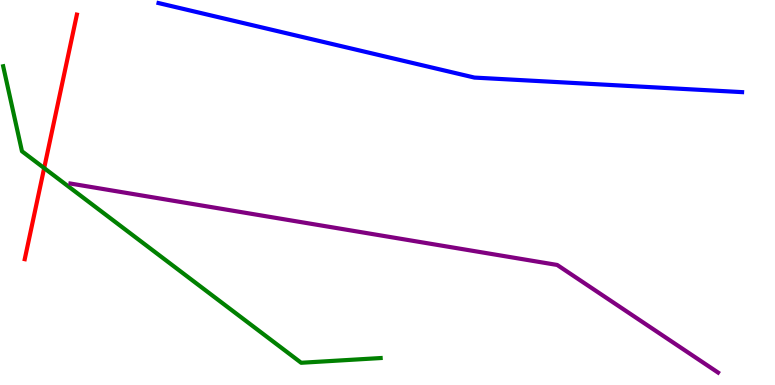[{'lines': ['blue', 'red'], 'intersections': []}, {'lines': ['green', 'red'], 'intersections': [{'x': 0.57, 'y': 5.63}]}, {'lines': ['purple', 'red'], 'intersections': []}, {'lines': ['blue', 'green'], 'intersections': []}, {'lines': ['blue', 'purple'], 'intersections': []}, {'lines': ['green', 'purple'], 'intersections': []}]